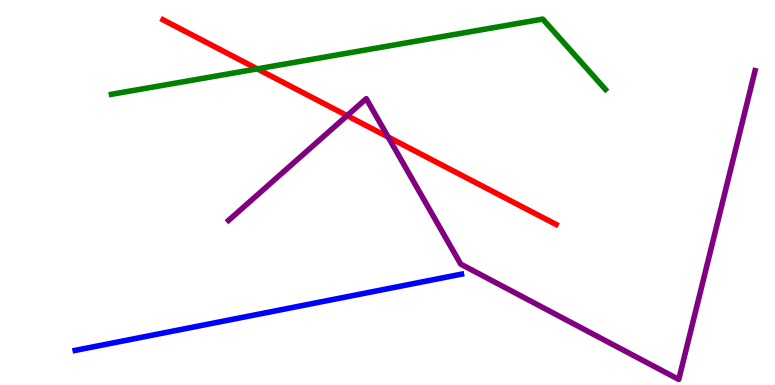[{'lines': ['blue', 'red'], 'intersections': []}, {'lines': ['green', 'red'], 'intersections': [{'x': 3.32, 'y': 8.21}]}, {'lines': ['purple', 'red'], 'intersections': [{'x': 4.48, 'y': 7.0}, {'x': 5.01, 'y': 6.44}]}, {'lines': ['blue', 'green'], 'intersections': []}, {'lines': ['blue', 'purple'], 'intersections': []}, {'lines': ['green', 'purple'], 'intersections': []}]